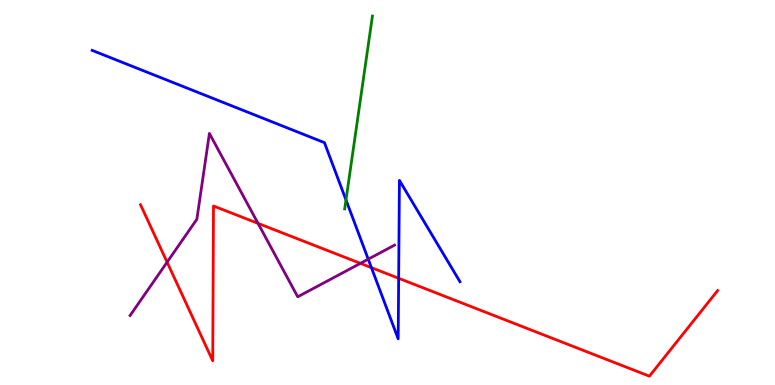[{'lines': ['blue', 'red'], 'intersections': [{'x': 4.79, 'y': 3.05}, {'x': 5.14, 'y': 2.77}]}, {'lines': ['green', 'red'], 'intersections': []}, {'lines': ['purple', 'red'], 'intersections': [{'x': 2.16, 'y': 3.19}, {'x': 3.33, 'y': 4.2}, {'x': 4.65, 'y': 3.16}]}, {'lines': ['blue', 'green'], 'intersections': [{'x': 4.46, 'y': 4.81}]}, {'lines': ['blue', 'purple'], 'intersections': [{'x': 4.75, 'y': 3.27}]}, {'lines': ['green', 'purple'], 'intersections': []}]